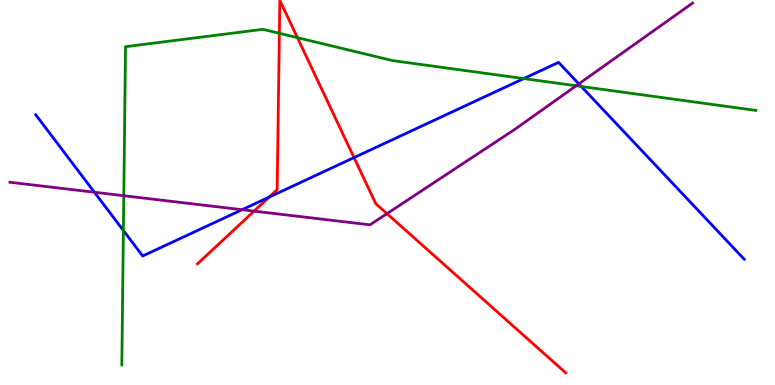[{'lines': ['blue', 'red'], 'intersections': [{'x': 3.47, 'y': 4.88}, {'x': 4.57, 'y': 5.91}]}, {'lines': ['green', 'red'], 'intersections': [{'x': 3.6, 'y': 9.13}, {'x': 3.84, 'y': 9.02}]}, {'lines': ['purple', 'red'], 'intersections': [{'x': 3.28, 'y': 4.52}, {'x': 4.99, 'y': 4.45}]}, {'lines': ['blue', 'green'], 'intersections': [{'x': 1.59, 'y': 4.01}, {'x': 6.76, 'y': 7.96}, {'x': 7.5, 'y': 7.75}]}, {'lines': ['blue', 'purple'], 'intersections': [{'x': 1.22, 'y': 5.01}, {'x': 3.12, 'y': 4.55}, {'x': 7.47, 'y': 7.82}]}, {'lines': ['green', 'purple'], 'intersections': [{'x': 1.6, 'y': 4.92}, {'x': 7.43, 'y': 7.77}]}]